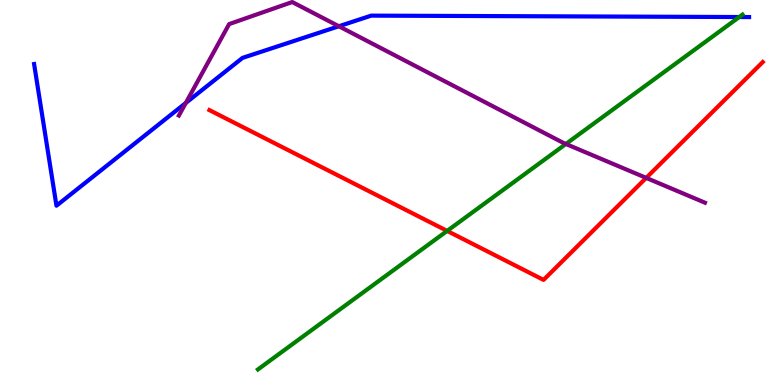[{'lines': ['blue', 'red'], 'intersections': []}, {'lines': ['green', 'red'], 'intersections': [{'x': 5.77, 'y': 4.0}]}, {'lines': ['purple', 'red'], 'intersections': [{'x': 8.34, 'y': 5.38}]}, {'lines': ['blue', 'green'], 'intersections': [{'x': 9.54, 'y': 9.56}]}, {'lines': ['blue', 'purple'], 'intersections': [{'x': 2.4, 'y': 7.33}, {'x': 4.37, 'y': 9.32}]}, {'lines': ['green', 'purple'], 'intersections': [{'x': 7.3, 'y': 6.26}]}]